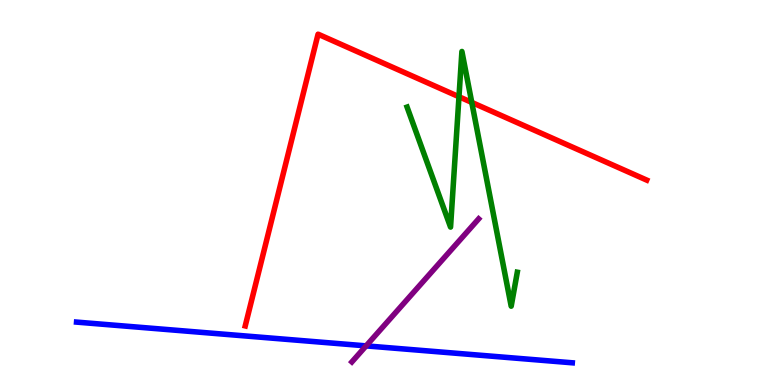[{'lines': ['blue', 'red'], 'intersections': []}, {'lines': ['green', 'red'], 'intersections': [{'x': 5.92, 'y': 7.49}, {'x': 6.09, 'y': 7.34}]}, {'lines': ['purple', 'red'], 'intersections': []}, {'lines': ['blue', 'green'], 'intersections': []}, {'lines': ['blue', 'purple'], 'intersections': [{'x': 4.72, 'y': 1.02}]}, {'lines': ['green', 'purple'], 'intersections': []}]